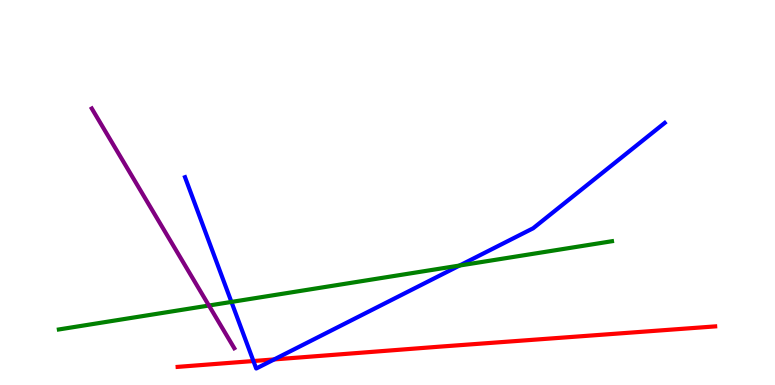[{'lines': ['blue', 'red'], 'intersections': [{'x': 3.27, 'y': 0.623}, {'x': 3.54, 'y': 0.664}]}, {'lines': ['green', 'red'], 'intersections': []}, {'lines': ['purple', 'red'], 'intersections': []}, {'lines': ['blue', 'green'], 'intersections': [{'x': 2.99, 'y': 2.16}, {'x': 5.93, 'y': 3.1}]}, {'lines': ['blue', 'purple'], 'intersections': []}, {'lines': ['green', 'purple'], 'intersections': [{'x': 2.7, 'y': 2.06}]}]